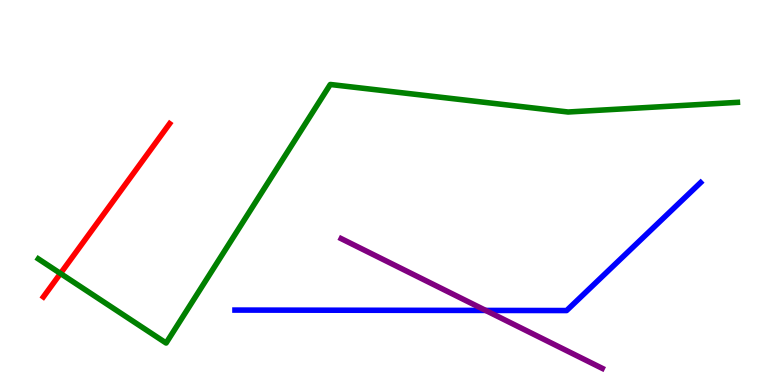[{'lines': ['blue', 'red'], 'intersections': []}, {'lines': ['green', 'red'], 'intersections': [{'x': 0.78, 'y': 2.9}]}, {'lines': ['purple', 'red'], 'intersections': []}, {'lines': ['blue', 'green'], 'intersections': []}, {'lines': ['blue', 'purple'], 'intersections': [{'x': 6.27, 'y': 1.94}]}, {'lines': ['green', 'purple'], 'intersections': []}]